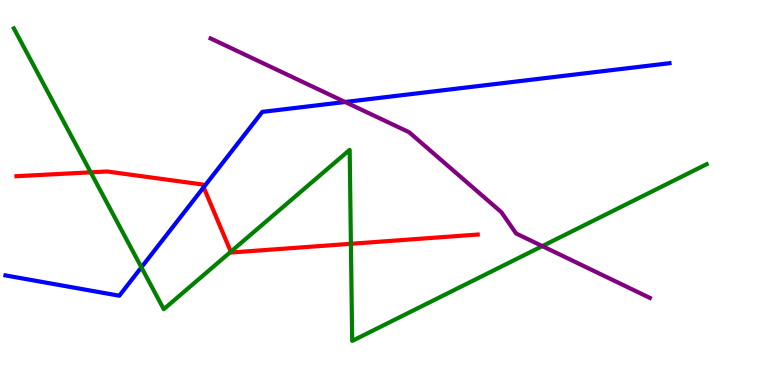[{'lines': ['blue', 'red'], 'intersections': [{'x': 2.63, 'y': 5.14}]}, {'lines': ['green', 'red'], 'intersections': [{'x': 1.17, 'y': 5.52}, {'x': 2.98, 'y': 3.46}, {'x': 4.53, 'y': 3.67}]}, {'lines': ['purple', 'red'], 'intersections': []}, {'lines': ['blue', 'green'], 'intersections': [{'x': 1.82, 'y': 3.06}]}, {'lines': ['blue', 'purple'], 'intersections': [{'x': 4.45, 'y': 7.35}]}, {'lines': ['green', 'purple'], 'intersections': [{'x': 7.0, 'y': 3.61}]}]